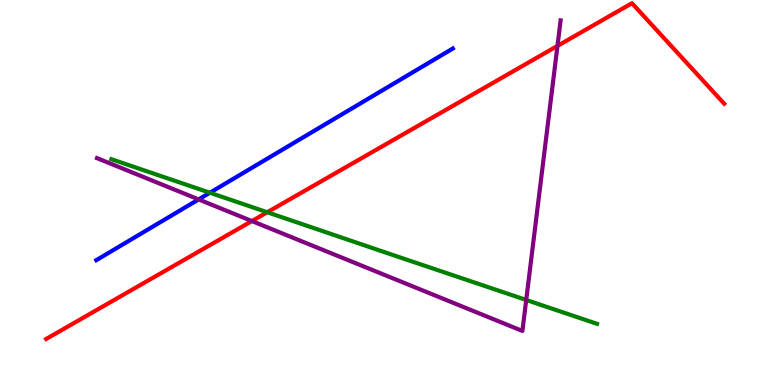[{'lines': ['blue', 'red'], 'intersections': []}, {'lines': ['green', 'red'], 'intersections': [{'x': 3.45, 'y': 4.49}]}, {'lines': ['purple', 'red'], 'intersections': [{'x': 3.25, 'y': 4.26}, {'x': 7.19, 'y': 8.81}]}, {'lines': ['blue', 'green'], 'intersections': [{'x': 2.71, 'y': 4.99}]}, {'lines': ['blue', 'purple'], 'intersections': [{'x': 2.56, 'y': 4.82}]}, {'lines': ['green', 'purple'], 'intersections': [{'x': 6.79, 'y': 2.21}]}]